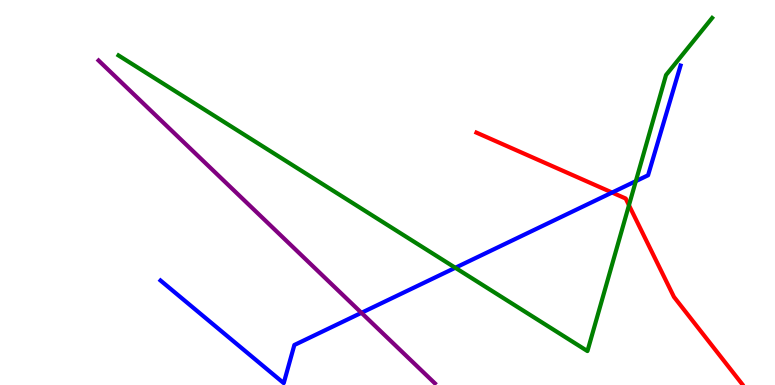[{'lines': ['blue', 'red'], 'intersections': [{'x': 7.9, 'y': 5.0}]}, {'lines': ['green', 'red'], 'intersections': [{'x': 8.12, 'y': 4.67}]}, {'lines': ['purple', 'red'], 'intersections': []}, {'lines': ['blue', 'green'], 'intersections': [{'x': 5.87, 'y': 3.05}, {'x': 8.2, 'y': 5.29}]}, {'lines': ['blue', 'purple'], 'intersections': [{'x': 4.66, 'y': 1.88}]}, {'lines': ['green', 'purple'], 'intersections': []}]